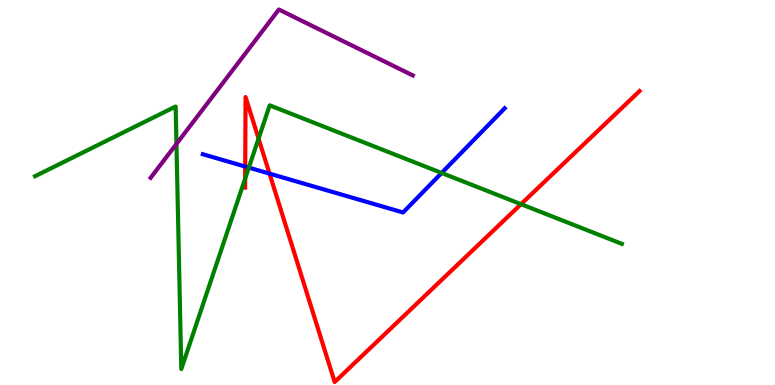[{'lines': ['blue', 'red'], 'intersections': [{'x': 3.16, 'y': 5.67}, {'x': 3.48, 'y': 5.49}]}, {'lines': ['green', 'red'], 'intersections': [{'x': 3.16, 'y': 5.36}, {'x': 3.34, 'y': 6.4}, {'x': 6.72, 'y': 4.7}]}, {'lines': ['purple', 'red'], 'intersections': []}, {'lines': ['blue', 'green'], 'intersections': [{'x': 3.21, 'y': 5.65}, {'x': 5.7, 'y': 5.51}]}, {'lines': ['blue', 'purple'], 'intersections': []}, {'lines': ['green', 'purple'], 'intersections': [{'x': 2.28, 'y': 6.26}]}]